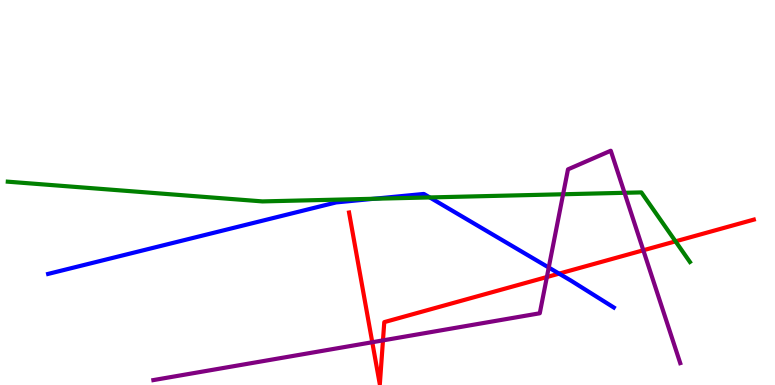[{'lines': ['blue', 'red'], 'intersections': [{'x': 7.21, 'y': 2.89}]}, {'lines': ['green', 'red'], 'intersections': [{'x': 8.72, 'y': 3.73}]}, {'lines': ['purple', 'red'], 'intersections': [{'x': 4.8, 'y': 1.11}, {'x': 4.94, 'y': 1.16}, {'x': 7.06, 'y': 2.8}, {'x': 8.3, 'y': 3.5}]}, {'lines': ['blue', 'green'], 'intersections': [{'x': 4.83, 'y': 4.84}, {'x': 5.55, 'y': 4.87}]}, {'lines': ['blue', 'purple'], 'intersections': [{'x': 7.08, 'y': 3.05}]}, {'lines': ['green', 'purple'], 'intersections': [{'x': 7.27, 'y': 4.95}, {'x': 8.06, 'y': 4.99}]}]